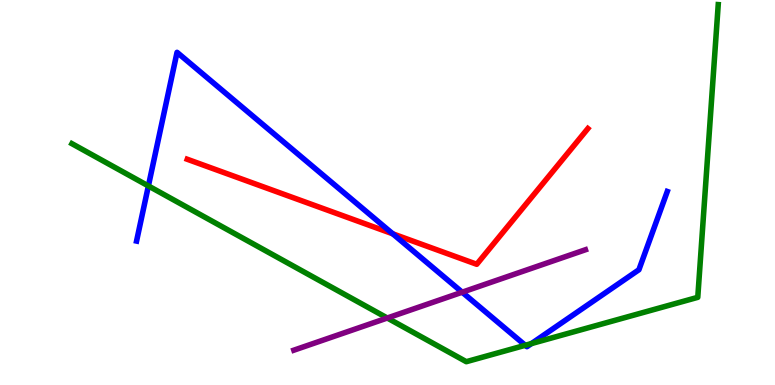[{'lines': ['blue', 'red'], 'intersections': [{'x': 5.07, 'y': 3.93}]}, {'lines': ['green', 'red'], 'intersections': []}, {'lines': ['purple', 'red'], 'intersections': []}, {'lines': ['blue', 'green'], 'intersections': [{'x': 1.91, 'y': 5.17}, {'x': 6.78, 'y': 1.03}, {'x': 6.86, 'y': 1.08}]}, {'lines': ['blue', 'purple'], 'intersections': [{'x': 5.96, 'y': 2.41}]}, {'lines': ['green', 'purple'], 'intersections': [{'x': 5.0, 'y': 1.74}]}]